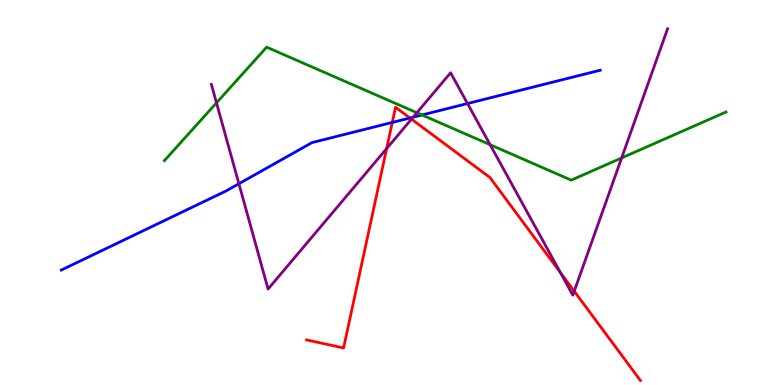[{'lines': ['blue', 'red'], 'intersections': [{'x': 5.06, 'y': 6.82}, {'x': 5.29, 'y': 6.94}]}, {'lines': ['green', 'red'], 'intersections': []}, {'lines': ['purple', 'red'], 'intersections': [{'x': 4.99, 'y': 6.14}, {'x': 5.31, 'y': 6.91}, {'x': 7.23, 'y': 2.92}, {'x': 7.41, 'y': 2.44}]}, {'lines': ['blue', 'green'], 'intersections': [{'x': 5.45, 'y': 7.01}]}, {'lines': ['blue', 'purple'], 'intersections': [{'x': 3.08, 'y': 5.23}, {'x': 5.33, 'y': 6.96}, {'x': 6.03, 'y': 7.31}]}, {'lines': ['green', 'purple'], 'intersections': [{'x': 2.79, 'y': 7.33}, {'x': 5.38, 'y': 7.07}, {'x': 6.32, 'y': 6.24}, {'x': 8.02, 'y': 5.9}]}]